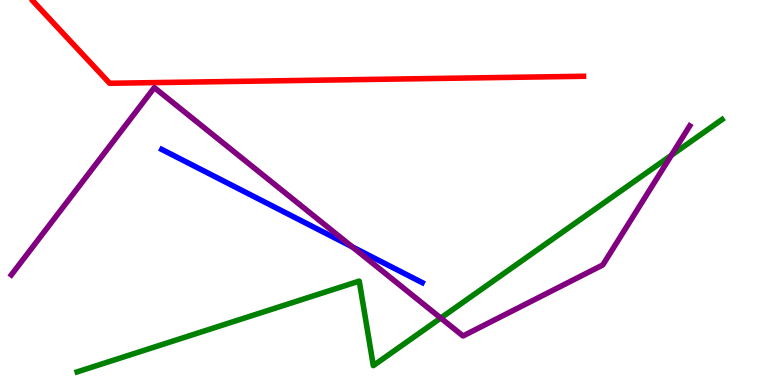[{'lines': ['blue', 'red'], 'intersections': []}, {'lines': ['green', 'red'], 'intersections': []}, {'lines': ['purple', 'red'], 'intersections': []}, {'lines': ['blue', 'green'], 'intersections': []}, {'lines': ['blue', 'purple'], 'intersections': [{'x': 4.55, 'y': 3.59}]}, {'lines': ['green', 'purple'], 'intersections': [{'x': 5.69, 'y': 1.74}, {'x': 8.66, 'y': 5.97}]}]